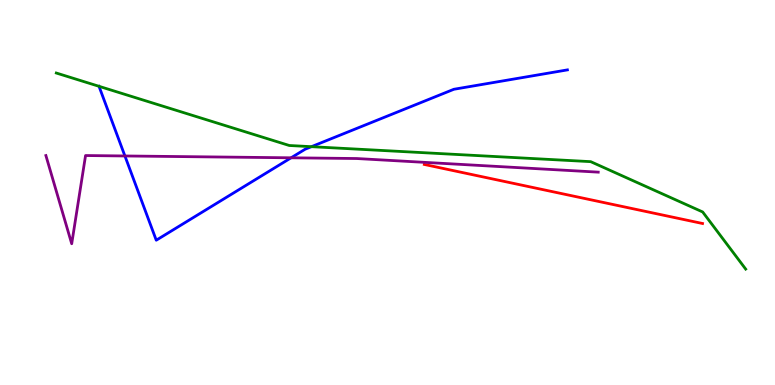[{'lines': ['blue', 'red'], 'intersections': []}, {'lines': ['green', 'red'], 'intersections': []}, {'lines': ['purple', 'red'], 'intersections': []}, {'lines': ['blue', 'green'], 'intersections': [{'x': 1.28, 'y': 7.76}, {'x': 4.02, 'y': 6.19}]}, {'lines': ['blue', 'purple'], 'intersections': [{'x': 1.61, 'y': 5.95}, {'x': 3.76, 'y': 5.9}]}, {'lines': ['green', 'purple'], 'intersections': []}]